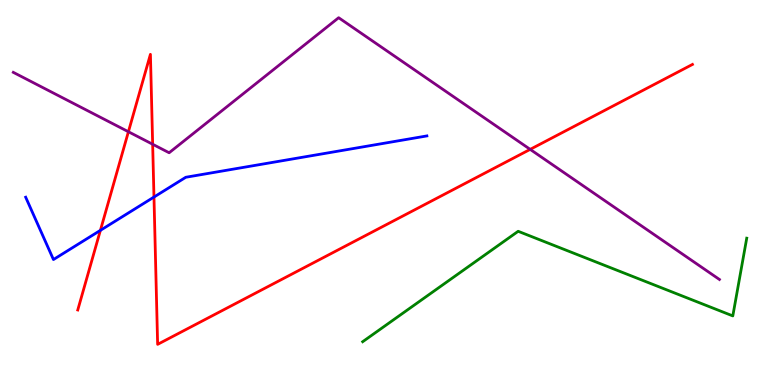[{'lines': ['blue', 'red'], 'intersections': [{'x': 1.3, 'y': 4.02}, {'x': 1.99, 'y': 4.88}]}, {'lines': ['green', 'red'], 'intersections': []}, {'lines': ['purple', 'red'], 'intersections': [{'x': 1.66, 'y': 6.58}, {'x': 1.97, 'y': 6.25}, {'x': 6.84, 'y': 6.12}]}, {'lines': ['blue', 'green'], 'intersections': []}, {'lines': ['blue', 'purple'], 'intersections': []}, {'lines': ['green', 'purple'], 'intersections': []}]